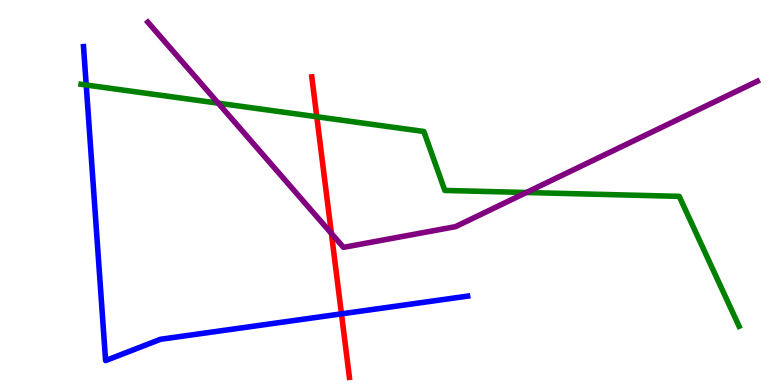[{'lines': ['blue', 'red'], 'intersections': [{'x': 4.41, 'y': 1.85}]}, {'lines': ['green', 'red'], 'intersections': [{'x': 4.09, 'y': 6.97}]}, {'lines': ['purple', 'red'], 'intersections': [{'x': 4.28, 'y': 3.94}]}, {'lines': ['blue', 'green'], 'intersections': [{'x': 1.11, 'y': 7.79}]}, {'lines': ['blue', 'purple'], 'intersections': []}, {'lines': ['green', 'purple'], 'intersections': [{'x': 2.82, 'y': 7.32}, {'x': 6.79, 'y': 5.0}]}]